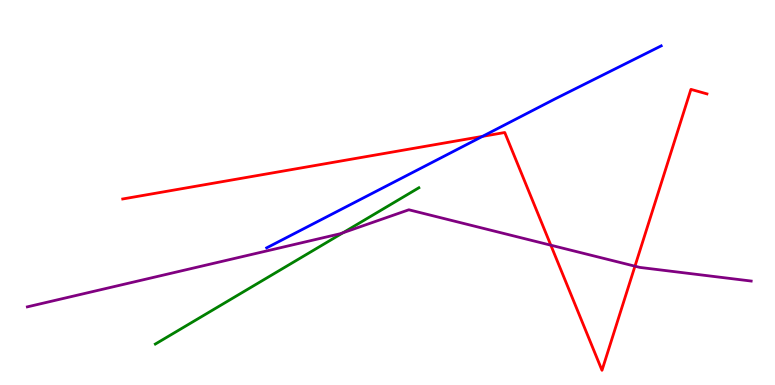[{'lines': ['blue', 'red'], 'intersections': [{'x': 6.23, 'y': 6.46}]}, {'lines': ['green', 'red'], 'intersections': []}, {'lines': ['purple', 'red'], 'intersections': [{'x': 7.11, 'y': 3.63}, {'x': 8.19, 'y': 3.09}]}, {'lines': ['blue', 'green'], 'intersections': []}, {'lines': ['blue', 'purple'], 'intersections': []}, {'lines': ['green', 'purple'], 'intersections': [{'x': 4.43, 'y': 3.96}]}]